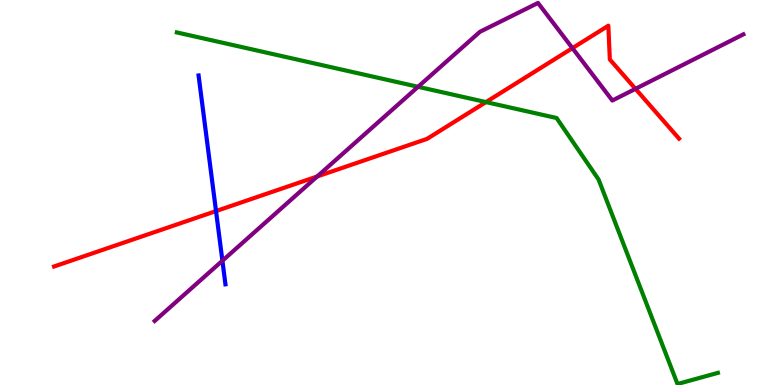[{'lines': ['blue', 'red'], 'intersections': [{'x': 2.79, 'y': 4.52}]}, {'lines': ['green', 'red'], 'intersections': [{'x': 6.27, 'y': 7.35}]}, {'lines': ['purple', 'red'], 'intersections': [{'x': 4.09, 'y': 5.42}, {'x': 7.39, 'y': 8.75}, {'x': 8.2, 'y': 7.69}]}, {'lines': ['blue', 'green'], 'intersections': []}, {'lines': ['blue', 'purple'], 'intersections': [{'x': 2.87, 'y': 3.23}]}, {'lines': ['green', 'purple'], 'intersections': [{'x': 5.39, 'y': 7.75}]}]